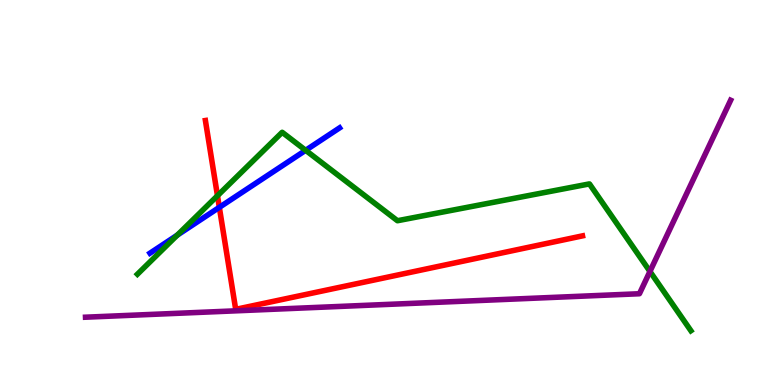[{'lines': ['blue', 'red'], 'intersections': [{'x': 2.83, 'y': 4.61}]}, {'lines': ['green', 'red'], 'intersections': [{'x': 2.81, 'y': 4.92}]}, {'lines': ['purple', 'red'], 'intersections': []}, {'lines': ['blue', 'green'], 'intersections': [{'x': 2.29, 'y': 3.89}, {'x': 3.94, 'y': 6.1}]}, {'lines': ['blue', 'purple'], 'intersections': []}, {'lines': ['green', 'purple'], 'intersections': [{'x': 8.39, 'y': 2.95}]}]